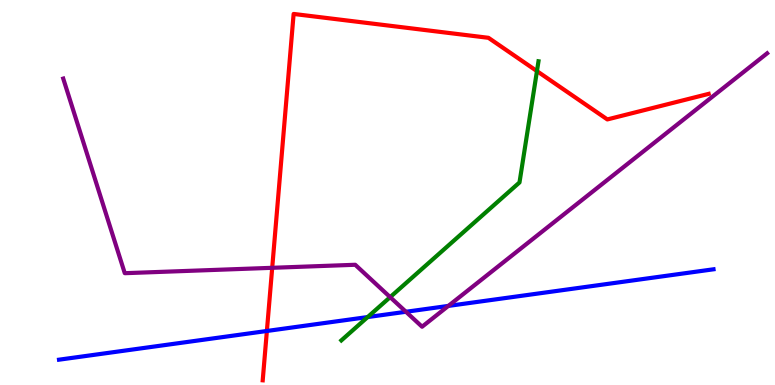[{'lines': ['blue', 'red'], 'intersections': [{'x': 3.44, 'y': 1.4}]}, {'lines': ['green', 'red'], 'intersections': [{'x': 6.93, 'y': 8.15}]}, {'lines': ['purple', 'red'], 'intersections': [{'x': 3.51, 'y': 3.04}]}, {'lines': ['blue', 'green'], 'intersections': [{'x': 4.74, 'y': 1.76}]}, {'lines': ['blue', 'purple'], 'intersections': [{'x': 5.24, 'y': 1.9}, {'x': 5.79, 'y': 2.05}]}, {'lines': ['green', 'purple'], 'intersections': [{'x': 5.03, 'y': 2.28}]}]